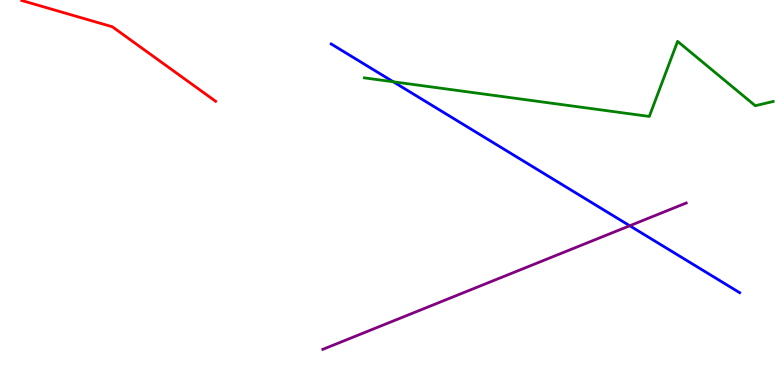[{'lines': ['blue', 'red'], 'intersections': []}, {'lines': ['green', 'red'], 'intersections': []}, {'lines': ['purple', 'red'], 'intersections': []}, {'lines': ['blue', 'green'], 'intersections': [{'x': 5.07, 'y': 7.88}]}, {'lines': ['blue', 'purple'], 'intersections': [{'x': 8.13, 'y': 4.14}]}, {'lines': ['green', 'purple'], 'intersections': []}]